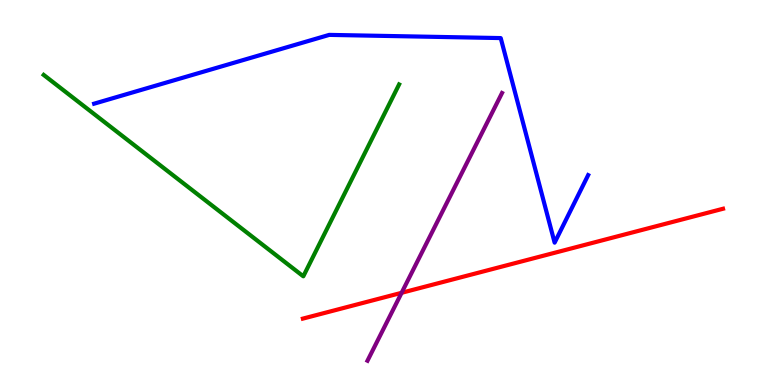[{'lines': ['blue', 'red'], 'intersections': []}, {'lines': ['green', 'red'], 'intersections': []}, {'lines': ['purple', 'red'], 'intersections': [{'x': 5.18, 'y': 2.39}]}, {'lines': ['blue', 'green'], 'intersections': []}, {'lines': ['blue', 'purple'], 'intersections': []}, {'lines': ['green', 'purple'], 'intersections': []}]